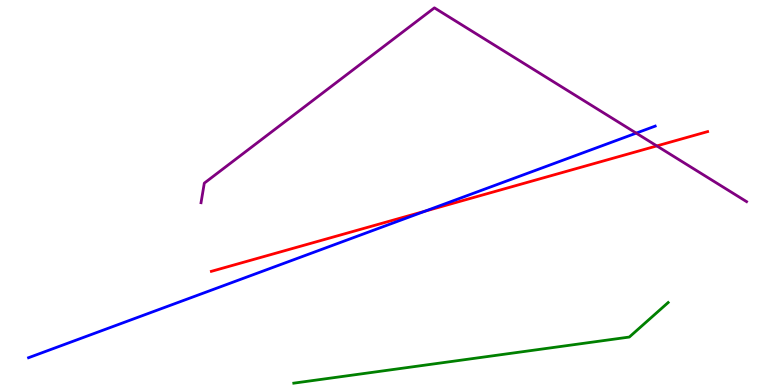[{'lines': ['blue', 'red'], 'intersections': [{'x': 5.48, 'y': 4.52}]}, {'lines': ['green', 'red'], 'intersections': []}, {'lines': ['purple', 'red'], 'intersections': [{'x': 8.48, 'y': 6.21}]}, {'lines': ['blue', 'green'], 'intersections': []}, {'lines': ['blue', 'purple'], 'intersections': [{'x': 8.21, 'y': 6.54}]}, {'lines': ['green', 'purple'], 'intersections': []}]